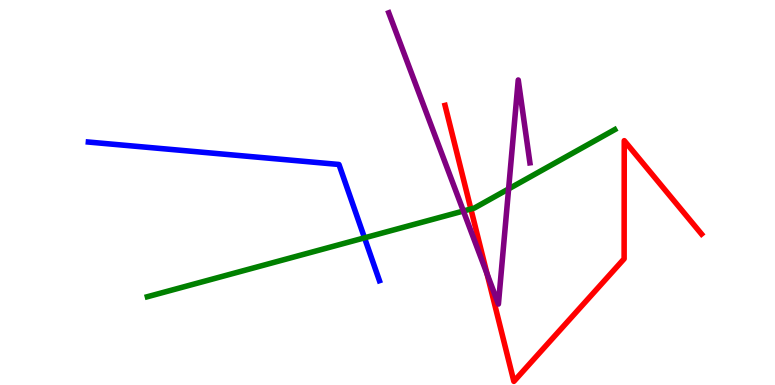[{'lines': ['blue', 'red'], 'intersections': []}, {'lines': ['green', 'red'], 'intersections': [{'x': 6.08, 'y': 4.57}]}, {'lines': ['purple', 'red'], 'intersections': [{'x': 6.28, 'y': 2.88}]}, {'lines': ['blue', 'green'], 'intersections': [{'x': 4.7, 'y': 3.82}]}, {'lines': ['blue', 'purple'], 'intersections': []}, {'lines': ['green', 'purple'], 'intersections': [{'x': 5.98, 'y': 4.52}, {'x': 6.56, 'y': 5.09}]}]